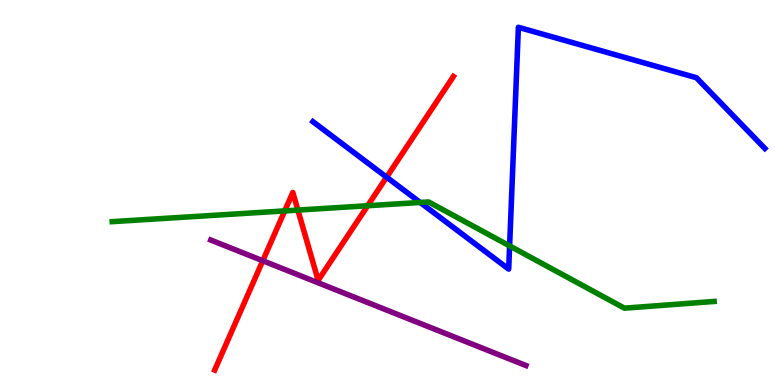[{'lines': ['blue', 'red'], 'intersections': [{'x': 4.99, 'y': 5.4}]}, {'lines': ['green', 'red'], 'intersections': [{'x': 3.67, 'y': 4.52}, {'x': 3.84, 'y': 4.54}, {'x': 4.74, 'y': 4.66}]}, {'lines': ['purple', 'red'], 'intersections': [{'x': 3.39, 'y': 3.23}]}, {'lines': ['blue', 'green'], 'intersections': [{'x': 5.42, 'y': 4.74}, {'x': 6.58, 'y': 3.61}]}, {'lines': ['blue', 'purple'], 'intersections': []}, {'lines': ['green', 'purple'], 'intersections': []}]